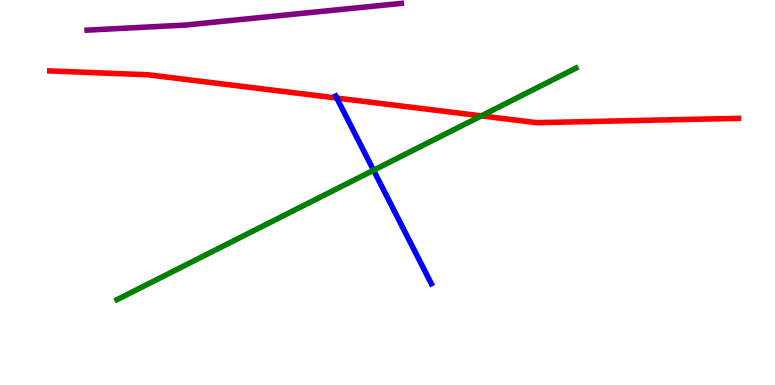[{'lines': ['blue', 'red'], 'intersections': [{'x': 4.35, 'y': 7.45}]}, {'lines': ['green', 'red'], 'intersections': [{'x': 6.21, 'y': 6.99}]}, {'lines': ['purple', 'red'], 'intersections': []}, {'lines': ['blue', 'green'], 'intersections': [{'x': 4.82, 'y': 5.58}]}, {'lines': ['blue', 'purple'], 'intersections': []}, {'lines': ['green', 'purple'], 'intersections': []}]